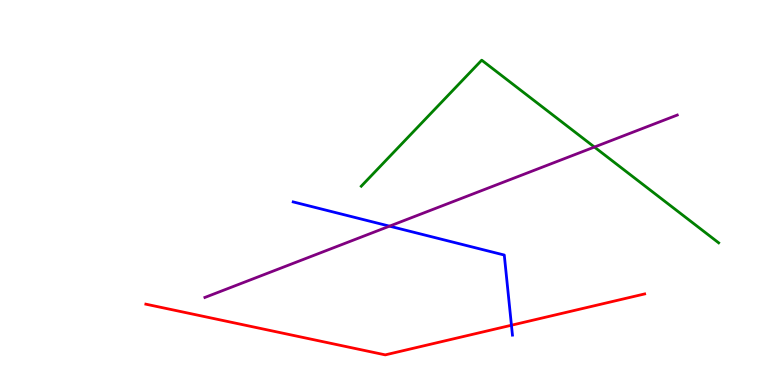[{'lines': ['blue', 'red'], 'intersections': [{'x': 6.6, 'y': 1.55}]}, {'lines': ['green', 'red'], 'intersections': []}, {'lines': ['purple', 'red'], 'intersections': []}, {'lines': ['blue', 'green'], 'intersections': []}, {'lines': ['blue', 'purple'], 'intersections': [{'x': 5.03, 'y': 4.13}]}, {'lines': ['green', 'purple'], 'intersections': [{'x': 7.67, 'y': 6.18}]}]